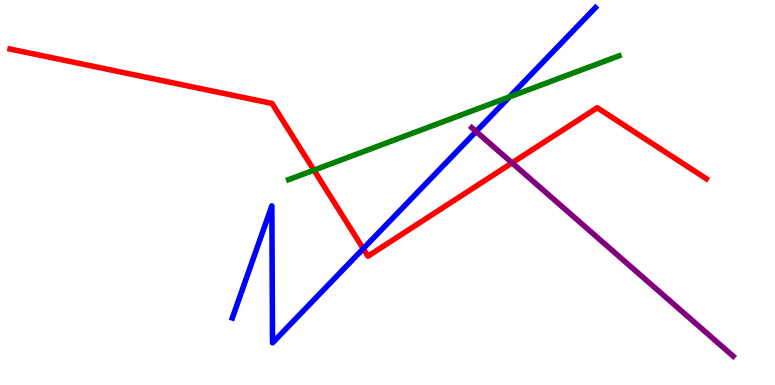[{'lines': ['blue', 'red'], 'intersections': [{'x': 4.69, 'y': 3.54}]}, {'lines': ['green', 'red'], 'intersections': [{'x': 4.05, 'y': 5.58}]}, {'lines': ['purple', 'red'], 'intersections': [{'x': 6.61, 'y': 5.77}]}, {'lines': ['blue', 'green'], 'intersections': [{'x': 6.57, 'y': 7.48}]}, {'lines': ['blue', 'purple'], 'intersections': [{'x': 6.14, 'y': 6.58}]}, {'lines': ['green', 'purple'], 'intersections': []}]